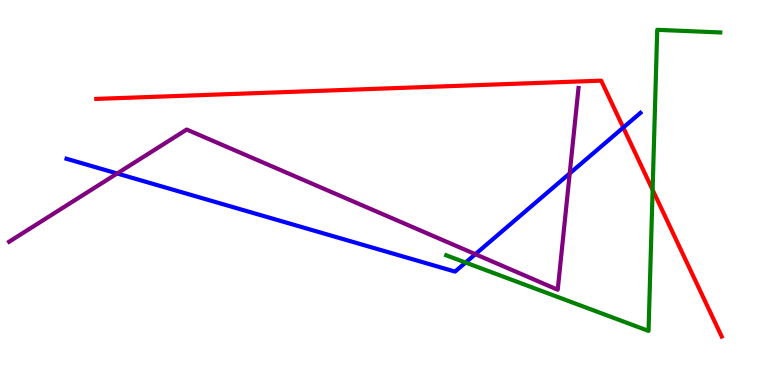[{'lines': ['blue', 'red'], 'intersections': [{'x': 8.04, 'y': 6.69}]}, {'lines': ['green', 'red'], 'intersections': [{'x': 8.42, 'y': 5.07}]}, {'lines': ['purple', 'red'], 'intersections': []}, {'lines': ['blue', 'green'], 'intersections': [{'x': 6.01, 'y': 3.18}]}, {'lines': ['blue', 'purple'], 'intersections': [{'x': 1.51, 'y': 5.49}, {'x': 6.13, 'y': 3.4}, {'x': 7.35, 'y': 5.5}]}, {'lines': ['green', 'purple'], 'intersections': []}]